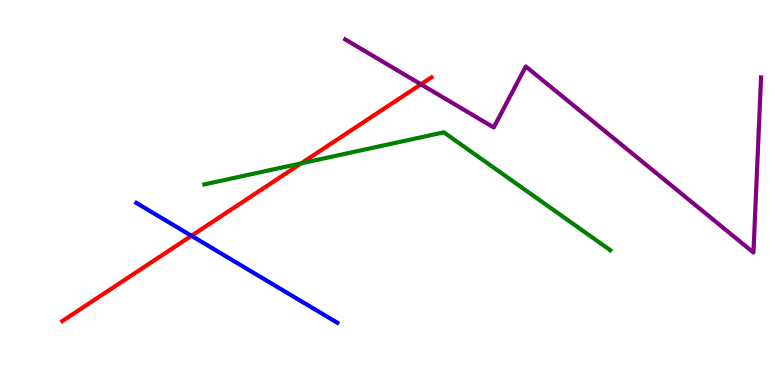[{'lines': ['blue', 'red'], 'intersections': [{'x': 2.47, 'y': 3.88}]}, {'lines': ['green', 'red'], 'intersections': [{'x': 3.89, 'y': 5.76}]}, {'lines': ['purple', 'red'], 'intersections': [{'x': 5.43, 'y': 7.81}]}, {'lines': ['blue', 'green'], 'intersections': []}, {'lines': ['blue', 'purple'], 'intersections': []}, {'lines': ['green', 'purple'], 'intersections': []}]